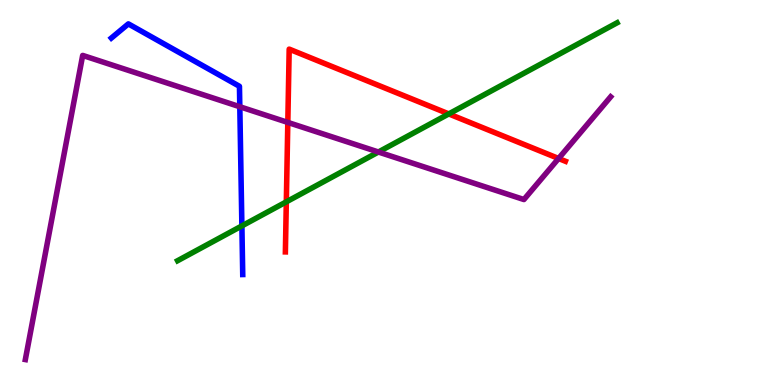[{'lines': ['blue', 'red'], 'intersections': []}, {'lines': ['green', 'red'], 'intersections': [{'x': 3.69, 'y': 4.76}, {'x': 5.79, 'y': 7.04}]}, {'lines': ['purple', 'red'], 'intersections': [{'x': 3.71, 'y': 6.82}, {'x': 7.21, 'y': 5.88}]}, {'lines': ['blue', 'green'], 'intersections': [{'x': 3.12, 'y': 4.13}]}, {'lines': ['blue', 'purple'], 'intersections': [{'x': 3.09, 'y': 7.23}]}, {'lines': ['green', 'purple'], 'intersections': [{'x': 4.88, 'y': 6.05}]}]